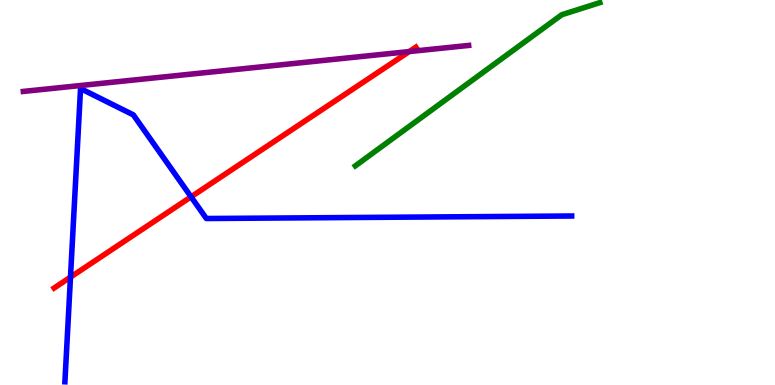[{'lines': ['blue', 'red'], 'intersections': [{'x': 0.91, 'y': 2.8}, {'x': 2.47, 'y': 4.89}]}, {'lines': ['green', 'red'], 'intersections': []}, {'lines': ['purple', 'red'], 'intersections': [{'x': 5.28, 'y': 8.66}]}, {'lines': ['blue', 'green'], 'intersections': []}, {'lines': ['blue', 'purple'], 'intersections': []}, {'lines': ['green', 'purple'], 'intersections': []}]